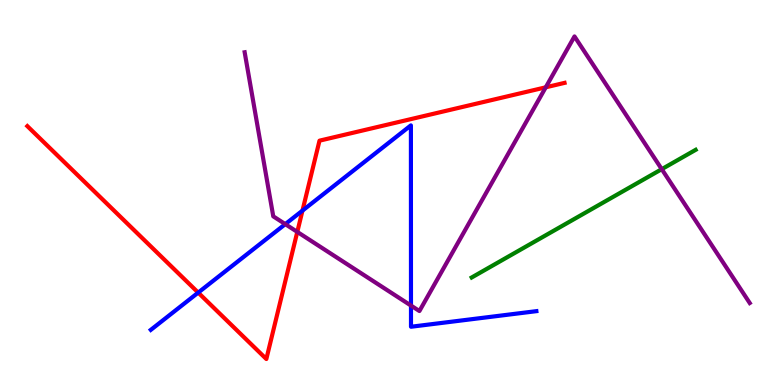[{'lines': ['blue', 'red'], 'intersections': [{'x': 2.56, 'y': 2.4}, {'x': 3.9, 'y': 4.53}]}, {'lines': ['green', 'red'], 'intersections': []}, {'lines': ['purple', 'red'], 'intersections': [{'x': 3.84, 'y': 3.98}, {'x': 7.04, 'y': 7.73}]}, {'lines': ['blue', 'green'], 'intersections': []}, {'lines': ['blue', 'purple'], 'intersections': [{'x': 3.68, 'y': 4.18}, {'x': 5.3, 'y': 2.06}]}, {'lines': ['green', 'purple'], 'intersections': [{'x': 8.54, 'y': 5.61}]}]